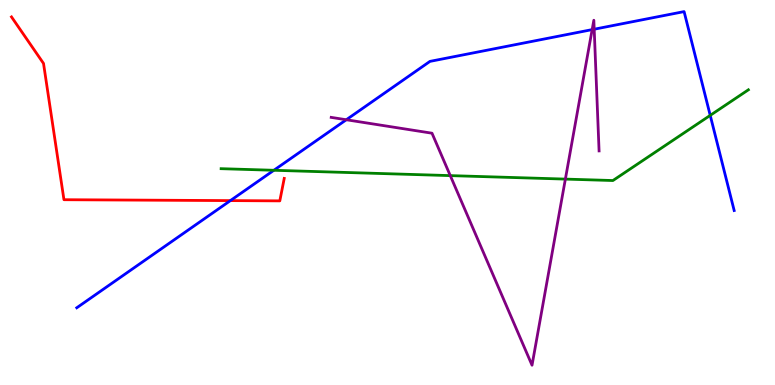[{'lines': ['blue', 'red'], 'intersections': [{'x': 2.97, 'y': 4.79}]}, {'lines': ['green', 'red'], 'intersections': []}, {'lines': ['purple', 'red'], 'intersections': []}, {'lines': ['blue', 'green'], 'intersections': [{'x': 3.53, 'y': 5.58}, {'x': 9.16, 'y': 7.0}]}, {'lines': ['blue', 'purple'], 'intersections': [{'x': 4.47, 'y': 6.89}, {'x': 7.64, 'y': 9.23}, {'x': 7.67, 'y': 9.24}]}, {'lines': ['green', 'purple'], 'intersections': [{'x': 5.81, 'y': 5.44}, {'x': 7.3, 'y': 5.35}]}]